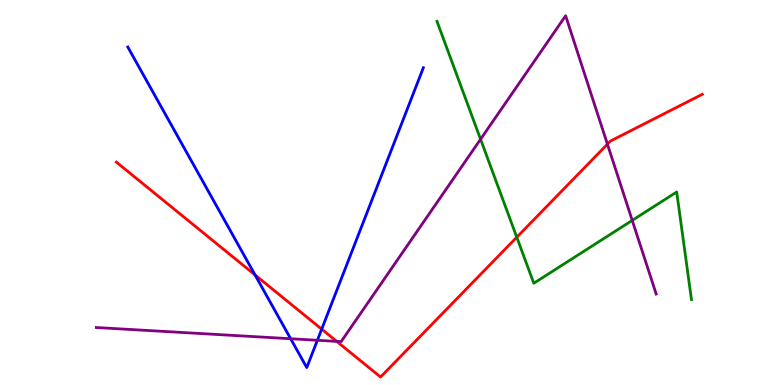[{'lines': ['blue', 'red'], 'intersections': [{'x': 3.29, 'y': 2.86}, {'x': 4.15, 'y': 1.45}]}, {'lines': ['green', 'red'], 'intersections': [{'x': 6.67, 'y': 3.84}]}, {'lines': ['purple', 'red'], 'intersections': [{'x': 4.35, 'y': 1.13}, {'x': 7.84, 'y': 6.26}]}, {'lines': ['blue', 'green'], 'intersections': []}, {'lines': ['blue', 'purple'], 'intersections': [{'x': 3.75, 'y': 1.2}, {'x': 4.1, 'y': 1.16}]}, {'lines': ['green', 'purple'], 'intersections': [{'x': 6.2, 'y': 6.38}, {'x': 8.16, 'y': 4.28}]}]